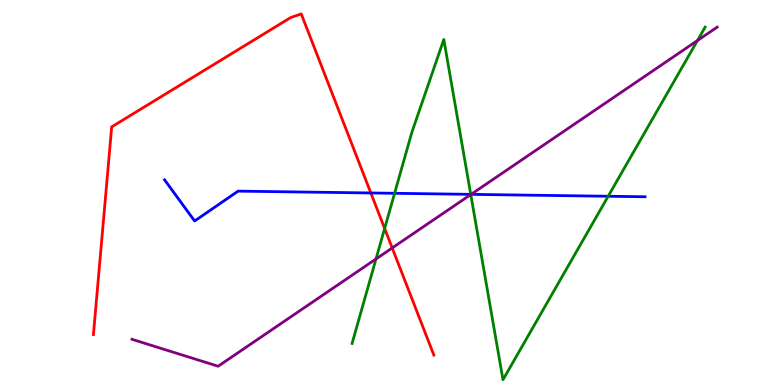[{'lines': ['blue', 'red'], 'intersections': [{'x': 4.79, 'y': 4.99}]}, {'lines': ['green', 'red'], 'intersections': [{'x': 4.96, 'y': 4.07}]}, {'lines': ['purple', 'red'], 'intersections': [{'x': 5.06, 'y': 3.56}]}, {'lines': ['blue', 'green'], 'intersections': [{'x': 5.09, 'y': 4.98}, {'x': 6.07, 'y': 4.95}, {'x': 7.85, 'y': 4.9}]}, {'lines': ['blue', 'purple'], 'intersections': [{'x': 6.08, 'y': 4.95}]}, {'lines': ['green', 'purple'], 'intersections': [{'x': 4.85, 'y': 3.27}, {'x': 6.07, 'y': 4.95}, {'x': 9.0, 'y': 8.95}]}]